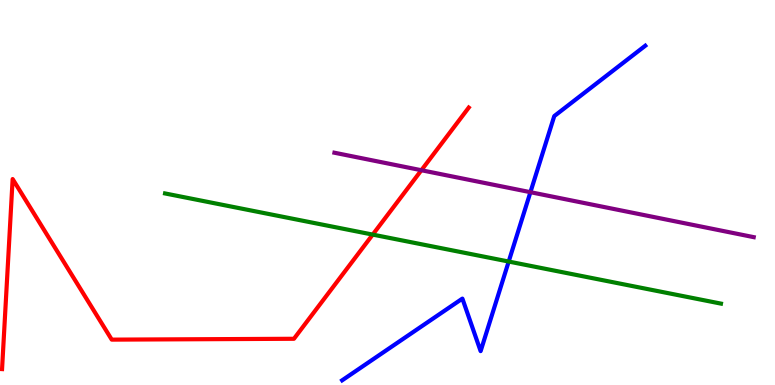[{'lines': ['blue', 'red'], 'intersections': []}, {'lines': ['green', 'red'], 'intersections': [{'x': 4.81, 'y': 3.91}]}, {'lines': ['purple', 'red'], 'intersections': [{'x': 5.44, 'y': 5.58}]}, {'lines': ['blue', 'green'], 'intersections': [{'x': 6.56, 'y': 3.21}]}, {'lines': ['blue', 'purple'], 'intersections': [{'x': 6.84, 'y': 5.01}]}, {'lines': ['green', 'purple'], 'intersections': []}]